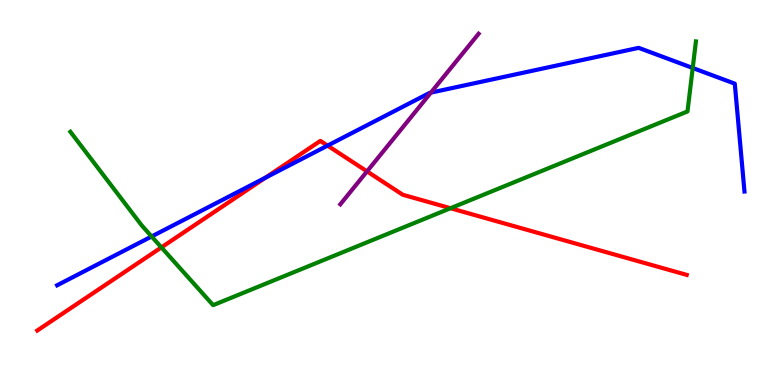[{'lines': ['blue', 'red'], 'intersections': [{'x': 3.42, 'y': 5.38}, {'x': 4.23, 'y': 6.22}]}, {'lines': ['green', 'red'], 'intersections': [{'x': 2.08, 'y': 3.57}, {'x': 5.81, 'y': 4.59}]}, {'lines': ['purple', 'red'], 'intersections': [{'x': 4.74, 'y': 5.55}]}, {'lines': ['blue', 'green'], 'intersections': [{'x': 1.96, 'y': 3.86}, {'x': 8.94, 'y': 8.23}]}, {'lines': ['blue', 'purple'], 'intersections': [{'x': 5.56, 'y': 7.59}]}, {'lines': ['green', 'purple'], 'intersections': []}]